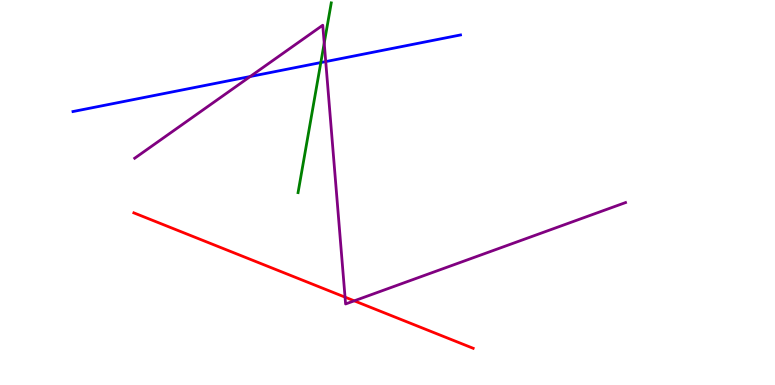[{'lines': ['blue', 'red'], 'intersections': []}, {'lines': ['green', 'red'], 'intersections': []}, {'lines': ['purple', 'red'], 'intersections': [{'x': 4.45, 'y': 2.28}, {'x': 4.57, 'y': 2.19}]}, {'lines': ['blue', 'green'], 'intersections': [{'x': 4.14, 'y': 8.38}]}, {'lines': ['blue', 'purple'], 'intersections': [{'x': 3.23, 'y': 8.01}, {'x': 4.2, 'y': 8.4}]}, {'lines': ['green', 'purple'], 'intersections': [{'x': 4.18, 'y': 8.88}]}]